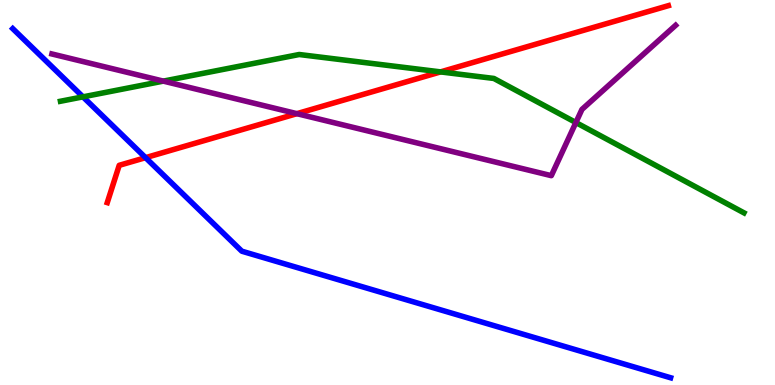[{'lines': ['blue', 'red'], 'intersections': [{'x': 1.88, 'y': 5.9}]}, {'lines': ['green', 'red'], 'intersections': [{'x': 5.68, 'y': 8.13}]}, {'lines': ['purple', 'red'], 'intersections': [{'x': 3.83, 'y': 7.05}]}, {'lines': ['blue', 'green'], 'intersections': [{'x': 1.07, 'y': 7.48}]}, {'lines': ['blue', 'purple'], 'intersections': []}, {'lines': ['green', 'purple'], 'intersections': [{'x': 2.11, 'y': 7.89}, {'x': 7.43, 'y': 6.82}]}]